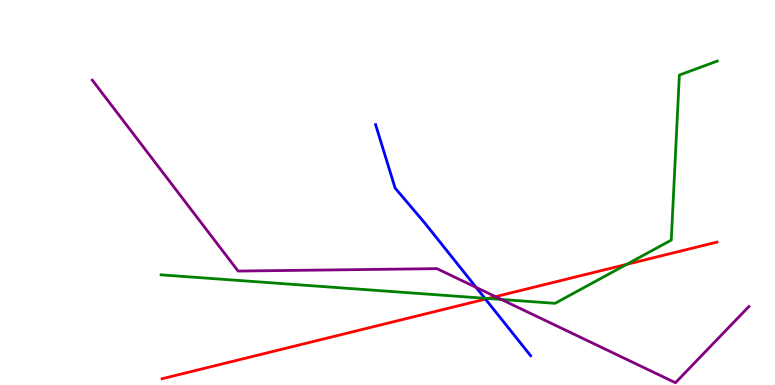[{'lines': ['blue', 'red'], 'intersections': [{'x': 6.26, 'y': 2.23}]}, {'lines': ['green', 'red'], 'intersections': [{'x': 6.3, 'y': 2.25}, {'x': 8.09, 'y': 3.13}]}, {'lines': ['purple', 'red'], 'intersections': [{'x': 6.39, 'y': 2.29}]}, {'lines': ['blue', 'green'], 'intersections': [{'x': 6.26, 'y': 2.25}]}, {'lines': ['blue', 'purple'], 'intersections': [{'x': 6.14, 'y': 2.54}]}, {'lines': ['green', 'purple'], 'intersections': [{'x': 6.47, 'y': 2.22}]}]